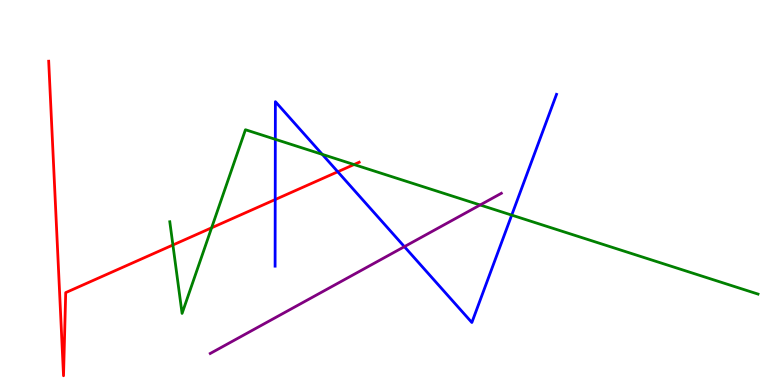[{'lines': ['blue', 'red'], 'intersections': [{'x': 3.55, 'y': 4.82}, {'x': 4.36, 'y': 5.54}]}, {'lines': ['green', 'red'], 'intersections': [{'x': 2.23, 'y': 3.64}, {'x': 2.73, 'y': 4.08}, {'x': 4.57, 'y': 5.73}]}, {'lines': ['purple', 'red'], 'intersections': []}, {'lines': ['blue', 'green'], 'intersections': [{'x': 3.55, 'y': 6.38}, {'x': 4.16, 'y': 5.99}, {'x': 6.6, 'y': 4.41}]}, {'lines': ['blue', 'purple'], 'intersections': [{'x': 5.22, 'y': 3.59}]}, {'lines': ['green', 'purple'], 'intersections': [{'x': 6.2, 'y': 4.68}]}]